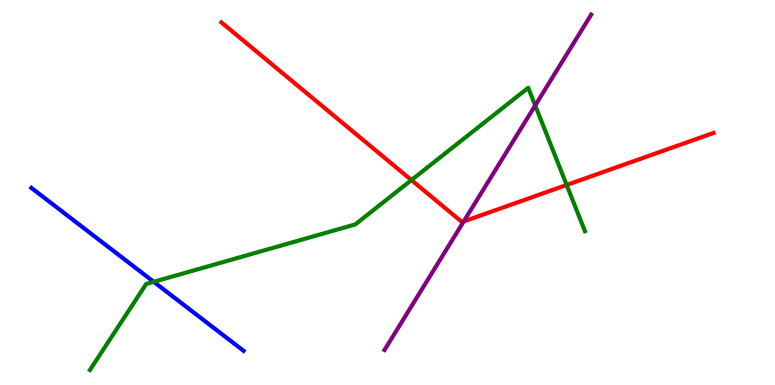[{'lines': ['blue', 'red'], 'intersections': []}, {'lines': ['green', 'red'], 'intersections': [{'x': 5.31, 'y': 5.32}, {'x': 7.31, 'y': 5.2}]}, {'lines': ['purple', 'red'], 'intersections': [{'x': 5.98, 'y': 4.25}]}, {'lines': ['blue', 'green'], 'intersections': [{'x': 1.98, 'y': 2.68}]}, {'lines': ['blue', 'purple'], 'intersections': []}, {'lines': ['green', 'purple'], 'intersections': [{'x': 6.91, 'y': 7.26}]}]